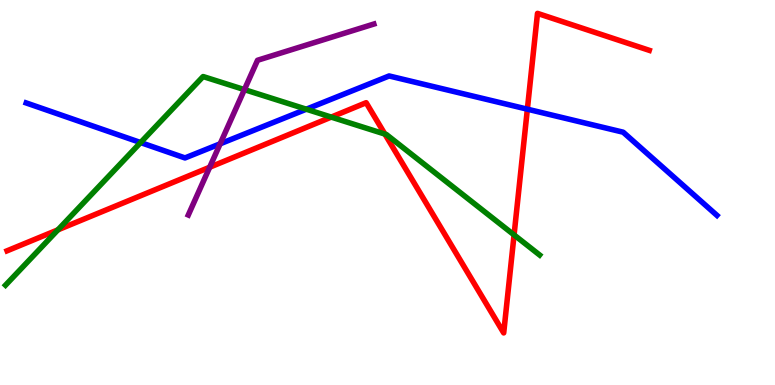[{'lines': ['blue', 'red'], 'intersections': [{'x': 6.8, 'y': 7.16}]}, {'lines': ['green', 'red'], 'intersections': [{'x': 0.747, 'y': 4.03}, {'x': 4.27, 'y': 6.96}, {'x': 4.97, 'y': 6.52}, {'x': 6.63, 'y': 3.9}]}, {'lines': ['purple', 'red'], 'intersections': [{'x': 2.71, 'y': 5.66}]}, {'lines': ['blue', 'green'], 'intersections': [{'x': 1.81, 'y': 6.3}, {'x': 3.95, 'y': 7.16}]}, {'lines': ['blue', 'purple'], 'intersections': [{'x': 2.84, 'y': 6.26}]}, {'lines': ['green', 'purple'], 'intersections': [{'x': 3.15, 'y': 7.67}]}]